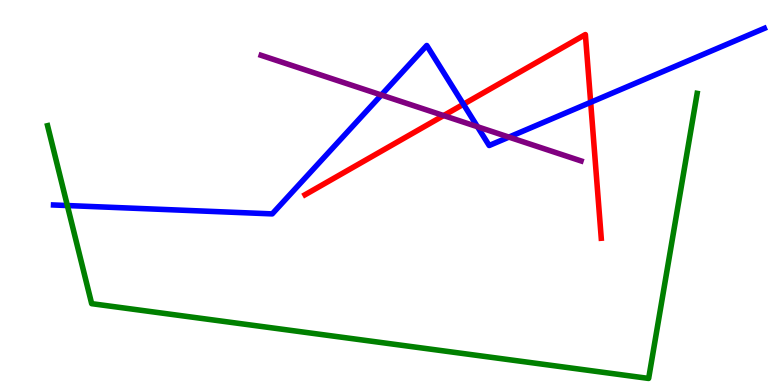[{'lines': ['blue', 'red'], 'intersections': [{'x': 5.98, 'y': 7.29}, {'x': 7.62, 'y': 7.34}]}, {'lines': ['green', 'red'], 'intersections': []}, {'lines': ['purple', 'red'], 'intersections': [{'x': 5.72, 'y': 7.0}]}, {'lines': ['blue', 'green'], 'intersections': [{'x': 0.869, 'y': 4.66}]}, {'lines': ['blue', 'purple'], 'intersections': [{'x': 4.92, 'y': 7.53}, {'x': 6.16, 'y': 6.71}, {'x': 6.57, 'y': 6.44}]}, {'lines': ['green', 'purple'], 'intersections': []}]